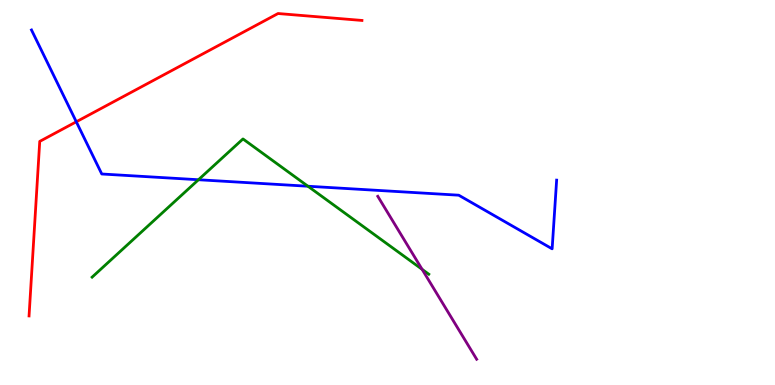[{'lines': ['blue', 'red'], 'intersections': [{'x': 0.984, 'y': 6.84}]}, {'lines': ['green', 'red'], 'intersections': []}, {'lines': ['purple', 'red'], 'intersections': []}, {'lines': ['blue', 'green'], 'intersections': [{'x': 2.56, 'y': 5.33}, {'x': 3.97, 'y': 5.16}]}, {'lines': ['blue', 'purple'], 'intersections': []}, {'lines': ['green', 'purple'], 'intersections': [{'x': 5.45, 'y': 3.0}]}]